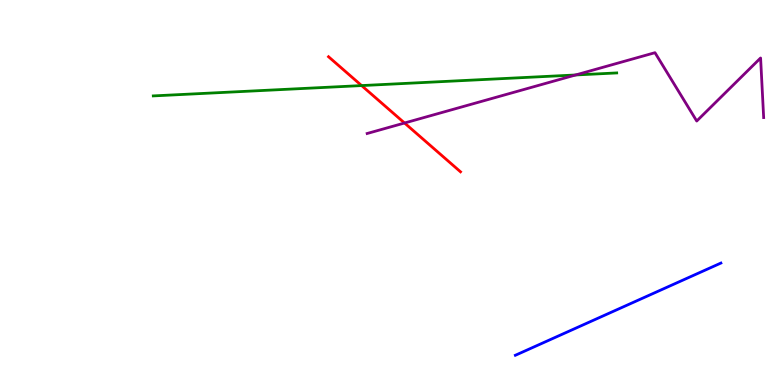[{'lines': ['blue', 'red'], 'intersections': []}, {'lines': ['green', 'red'], 'intersections': [{'x': 4.67, 'y': 7.78}]}, {'lines': ['purple', 'red'], 'intersections': [{'x': 5.22, 'y': 6.81}]}, {'lines': ['blue', 'green'], 'intersections': []}, {'lines': ['blue', 'purple'], 'intersections': []}, {'lines': ['green', 'purple'], 'intersections': [{'x': 7.43, 'y': 8.05}]}]